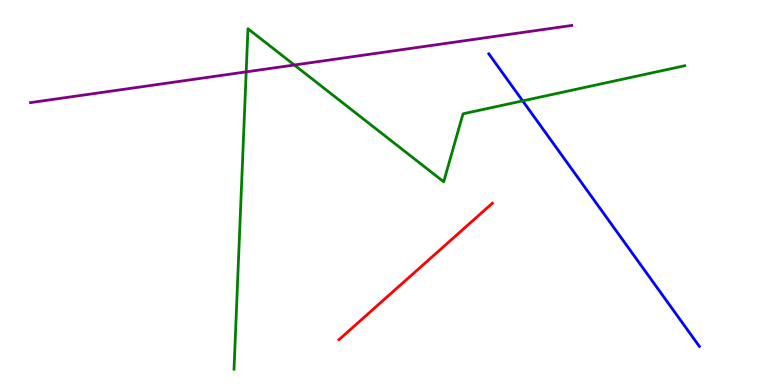[{'lines': ['blue', 'red'], 'intersections': []}, {'lines': ['green', 'red'], 'intersections': []}, {'lines': ['purple', 'red'], 'intersections': []}, {'lines': ['blue', 'green'], 'intersections': [{'x': 6.74, 'y': 7.38}]}, {'lines': ['blue', 'purple'], 'intersections': []}, {'lines': ['green', 'purple'], 'intersections': [{'x': 3.18, 'y': 8.13}, {'x': 3.8, 'y': 8.31}]}]